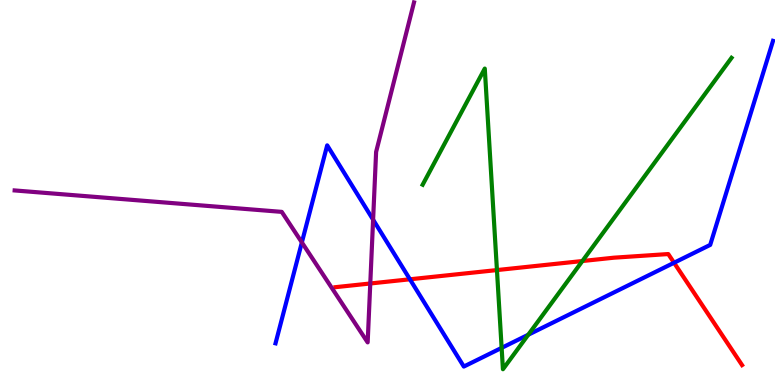[{'lines': ['blue', 'red'], 'intersections': [{'x': 5.29, 'y': 2.75}, {'x': 8.7, 'y': 3.18}]}, {'lines': ['green', 'red'], 'intersections': [{'x': 6.41, 'y': 2.99}, {'x': 7.51, 'y': 3.22}]}, {'lines': ['purple', 'red'], 'intersections': [{'x': 4.78, 'y': 2.64}]}, {'lines': ['blue', 'green'], 'intersections': [{'x': 6.47, 'y': 0.964}, {'x': 6.82, 'y': 1.31}]}, {'lines': ['blue', 'purple'], 'intersections': [{'x': 3.89, 'y': 3.7}, {'x': 4.81, 'y': 4.29}]}, {'lines': ['green', 'purple'], 'intersections': []}]